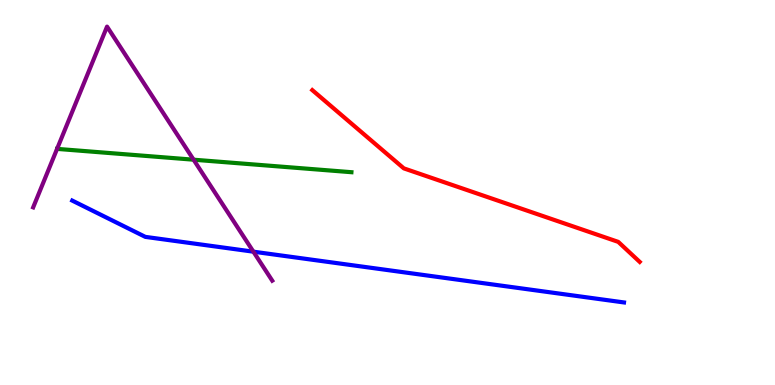[{'lines': ['blue', 'red'], 'intersections': []}, {'lines': ['green', 'red'], 'intersections': []}, {'lines': ['purple', 'red'], 'intersections': []}, {'lines': ['blue', 'green'], 'intersections': []}, {'lines': ['blue', 'purple'], 'intersections': [{'x': 3.27, 'y': 3.46}]}, {'lines': ['green', 'purple'], 'intersections': [{'x': 0.736, 'y': 6.13}, {'x': 2.5, 'y': 5.85}]}]